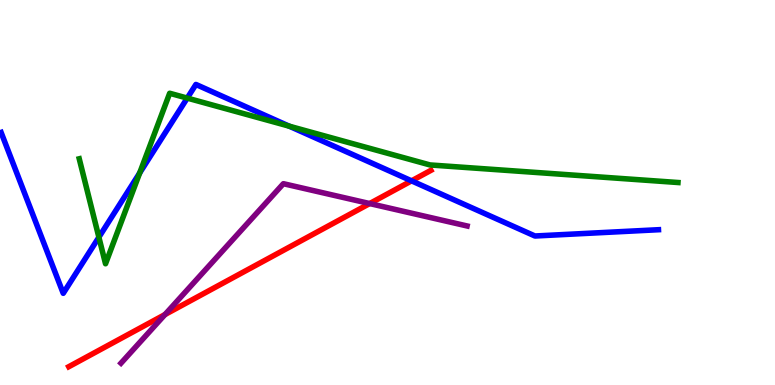[{'lines': ['blue', 'red'], 'intersections': [{'x': 5.31, 'y': 5.3}]}, {'lines': ['green', 'red'], 'intersections': []}, {'lines': ['purple', 'red'], 'intersections': [{'x': 2.13, 'y': 1.83}, {'x': 4.77, 'y': 4.71}]}, {'lines': ['blue', 'green'], 'intersections': [{'x': 1.28, 'y': 3.84}, {'x': 1.8, 'y': 5.51}, {'x': 2.42, 'y': 7.45}, {'x': 3.73, 'y': 6.72}]}, {'lines': ['blue', 'purple'], 'intersections': []}, {'lines': ['green', 'purple'], 'intersections': []}]